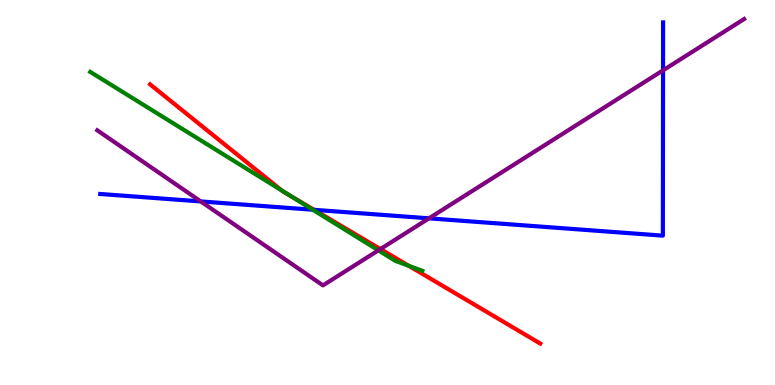[{'lines': ['blue', 'red'], 'intersections': [{'x': 4.05, 'y': 4.55}]}, {'lines': ['green', 'red'], 'intersections': [{'x': 3.64, 'y': 5.05}, {'x': 3.73, 'y': 4.94}, {'x': 5.28, 'y': 3.09}]}, {'lines': ['purple', 'red'], 'intersections': [{'x': 4.91, 'y': 3.53}]}, {'lines': ['blue', 'green'], 'intersections': [{'x': 4.04, 'y': 4.55}]}, {'lines': ['blue', 'purple'], 'intersections': [{'x': 2.59, 'y': 4.77}, {'x': 5.54, 'y': 4.33}, {'x': 8.56, 'y': 8.17}]}, {'lines': ['green', 'purple'], 'intersections': [{'x': 4.88, 'y': 3.5}]}]